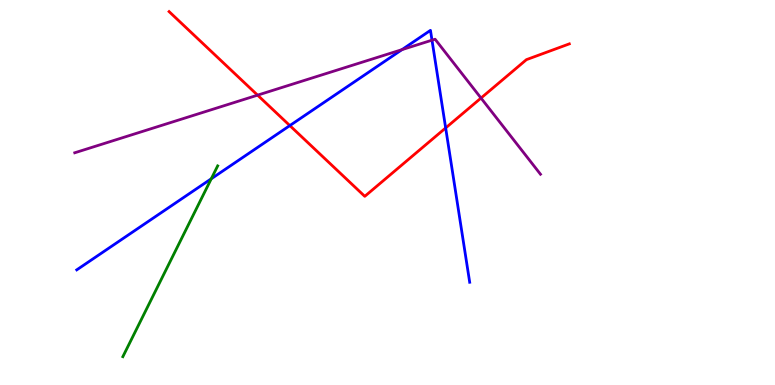[{'lines': ['blue', 'red'], 'intersections': [{'x': 3.74, 'y': 6.74}, {'x': 5.75, 'y': 6.68}]}, {'lines': ['green', 'red'], 'intersections': []}, {'lines': ['purple', 'red'], 'intersections': [{'x': 3.32, 'y': 7.53}, {'x': 6.21, 'y': 7.45}]}, {'lines': ['blue', 'green'], 'intersections': [{'x': 2.73, 'y': 5.36}]}, {'lines': ['blue', 'purple'], 'intersections': [{'x': 5.19, 'y': 8.71}, {'x': 5.57, 'y': 8.96}]}, {'lines': ['green', 'purple'], 'intersections': []}]